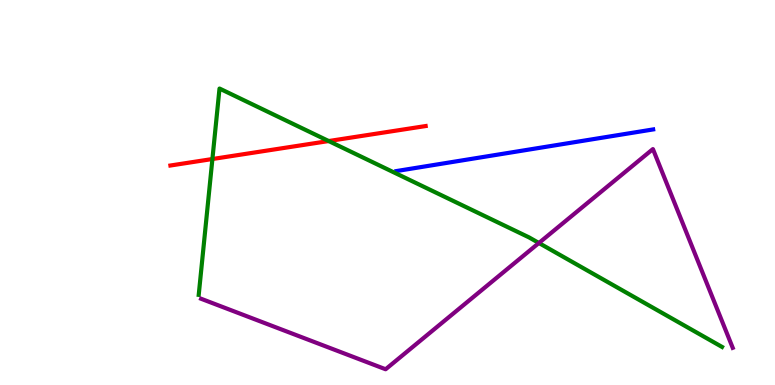[{'lines': ['blue', 'red'], 'intersections': []}, {'lines': ['green', 'red'], 'intersections': [{'x': 2.74, 'y': 5.87}, {'x': 4.24, 'y': 6.34}]}, {'lines': ['purple', 'red'], 'intersections': []}, {'lines': ['blue', 'green'], 'intersections': []}, {'lines': ['blue', 'purple'], 'intersections': []}, {'lines': ['green', 'purple'], 'intersections': [{'x': 6.95, 'y': 3.69}]}]